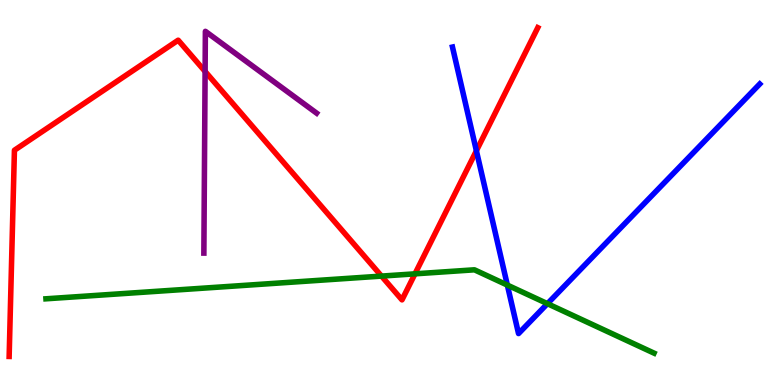[{'lines': ['blue', 'red'], 'intersections': [{'x': 6.15, 'y': 6.08}]}, {'lines': ['green', 'red'], 'intersections': [{'x': 4.92, 'y': 2.83}, {'x': 5.35, 'y': 2.89}]}, {'lines': ['purple', 'red'], 'intersections': [{'x': 2.65, 'y': 8.14}]}, {'lines': ['blue', 'green'], 'intersections': [{'x': 6.55, 'y': 2.6}, {'x': 7.06, 'y': 2.11}]}, {'lines': ['blue', 'purple'], 'intersections': []}, {'lines': ['green', 'purple'], 'intersections': []}]